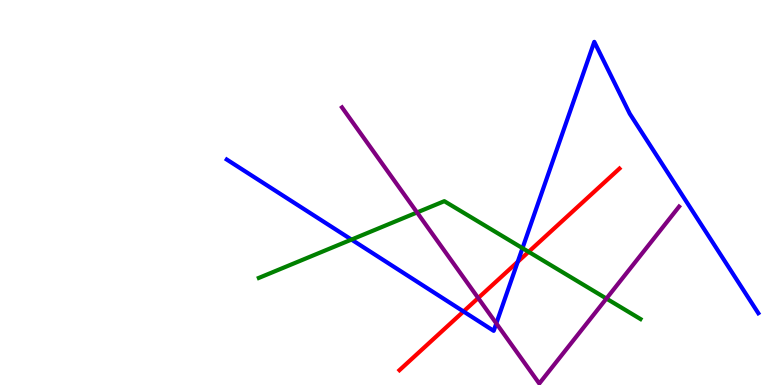[{'lines': ['blue', 'red'], 'intersections': [{'x': 5.98, 'y': 1.91}, {'x': 6.68, 'y': 3.2}]}, {'lines': ['green', 'red'], 'intersections': [{'x': 6.82, 'y': 3.46}]}, {'lines': ['purple', 'red'], 'intersections': [{'x': 6.17, 'y': 2.26}]}, {'lines': ['blue', 'green'], 'intersections': [{'x': 4.54, 'y': 3.78}, {'x': 6.74, 'y': 3.55}]}, {'lines': ['blue', 'purple'], 'intersections': [{'x': 6.4, 'y': 1.6}]}, {'lines': ['green', 'purple'], 'intersections': [{'x': 5.38, 'y': 4.48}, {'x': 7.82, 'y': 2.24}]}]